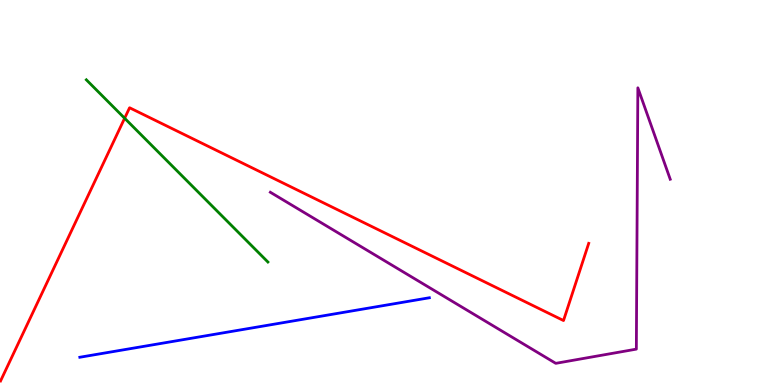[{'lines': ['blue', 'red'], 'intersections': []}, {'lines': ['green', 'red'], 'intersections': [{'x': 1.61, 'y': 6.93}]}, {'lines': ['purple', 'red'], 'intersections': []}, {'lines': ['blue', 'green'], 'intersections': []}, {'lines': ['blue', 'purple'], 'intersections': []}, {'lines': ['green', 'purple'], 'intersections': []}]